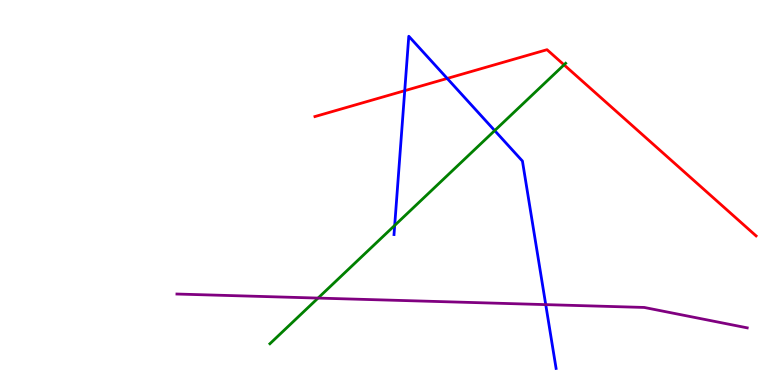[{'lines': ['blue', 'red'], 'intersections': [{'x': 5.22, 'y': 7.64}, {'x': 5.77, 'y': 7.96}]}, {'lines': ['green', 'red'], 'intersections': [{'x': 7.28, 'y': 8.32}]}, {'lines': ['purple', 'red'], 'intersections': []}, {'lines': ['blue', 'green'], 'intersections': [{'x': 5.09, 'y': 4.14}, {'x': 6.38, 'y': 6.61}]}, {'lines': ['blue', 'purple'], 'intersections': [{'x': 7.04, 'y': 2.09}]}, {'lines': ['green', 'purple'], 'intersections': [{'x': 4.1, 'y': 2.26}]}]